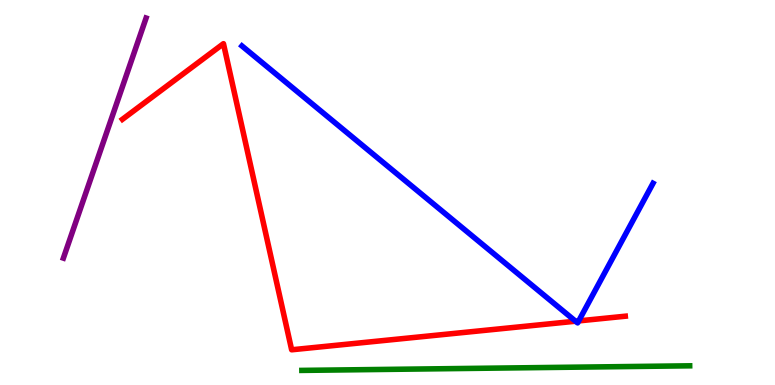[{'lines': ['blue', 'red'], 'intersections': [{'x': 7.43, 'y': 1.66}, {'x': 7.47, 'y': 1.66}]}, {'lines': ['green', 'red'], 'intersections': []}, {'lines': ['purple', 'red'], 'intersections': []}, {'lines': ['blue', 'green'], 'intersections': []}, {'lines': ['blue', 'purple'], 'intersections': []}, {'lines': ['green', 'purple'], 'intersections': []}]